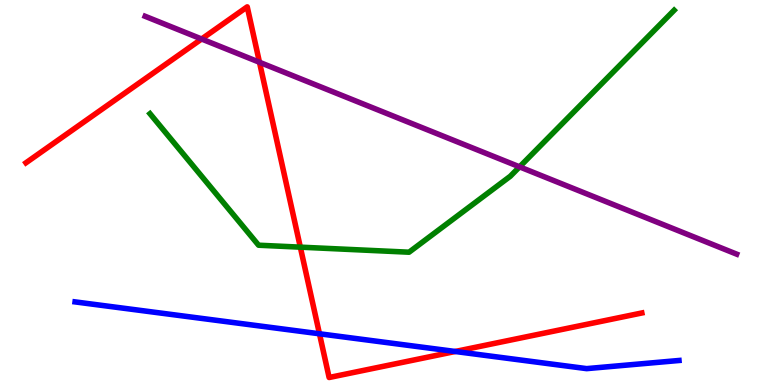[{'lines': ['blue', 'red'], 'intersections': [{'x': 4.12, 'y': 1.33}, {'x': 5.87, 'y': 0.871}]}, {'lines': ['green', 'red'], 'intersections': [{'x': 3.88, 'y': 3.58}]}, {'lines': ['purple', 'red'], 'intersections': [{'x': 2.6, 'y': 8.99}, {'x': 3.35, 'y': 8.38}]}, {'lines': ['blue', 'green'], 'intersections': []}, {'lines': ['blue', 'purple'], 'intersections': []}, {'lines': ['green', 'purple'], 'intersections': [{'x': 6.7, 'y': 5.67}]}]